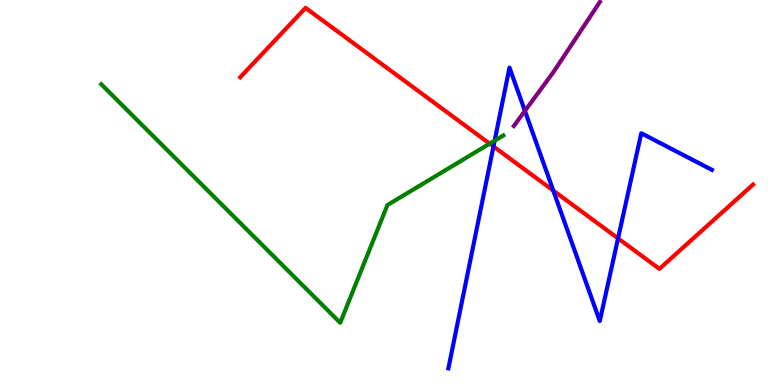[{'lines': ['blue', 'red'], 'intersections': [{'x': 6.37, 'y': 6.2}, {'x': 7.14, 'y': 5.05}, {'x': 7.97, 'y': 3.81}]}, {'lines': ['green', 'red'], 'intersections': [{'x': 6.32, 'y': 6.27}]}, {'lines': ['purple', 'red'], 'intersections': []}, {'lines': ['blue', 'green'], 'intersections': [{'x': 6.38, 'y': 6.35}]}, {'lines': ['blue', 'purple'], 'intersections': [{'x': 6.77, 'y': 7.12}]}, {'lines': ['green', 'purple'], 'intersections': []}]